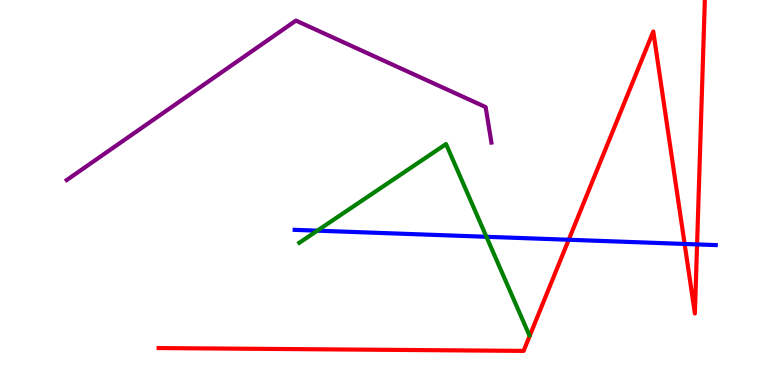[{'lines': ['blue', 'red'], 'intersections': [{'x': 7.34, 'y': 3.77}, {'x': 8.83, 'y': 3.66}, {'x': 8.99, 'y': 3.65}]}, {'lines': ['green', 'red'], 'intersections': []}, {'lines': ['purple', 'red'], 'intersections': []}, {'lines': ['blue', 'green'], 'intersections': [{'x': 4.09, 'y': 4.01}, {'x': 6.28, 'y': 3.85}]}, {'lines': ['blue', 'purple'], 'intersections': []}, {'lines': ['green', 'purple'], 'intersections': []}]